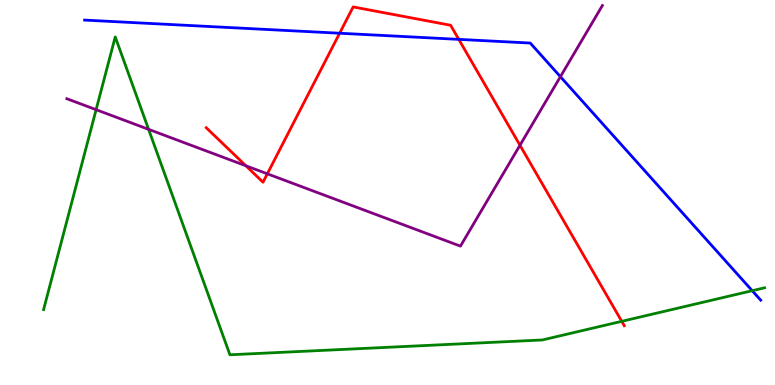[{'lines': ['blue', 'red'], 'intersections': [{'x': 4.38, 'y': 9.14}, {'x': 5.92, 'y': 8.98}]}, {'lines': ['green', 'red'], 'intersections': [{'x': 8.02, 'y': 1.65}]}, {'lines': ['purple', 'red'], 'intersections': [{'x': 3.17, 'y': 5.69}, {'x': 3.45, 'y': 5.49}, {'x': 6.71, 'y': 6.23}]}, {'lines': ['blue', 'green'], 'intersections': [{'x': 9.71, 'y': 2.45}]}, {'lines': ['blue', 'purple'], 'intersections': [{'x': 7.23, 'y': 8.01}]}, {'lines': ['green', 'purple'], 'intersections': [{'x': 1.24, 'y': 7.15}, {'x': 1.92, 'y': 6.64}]}]